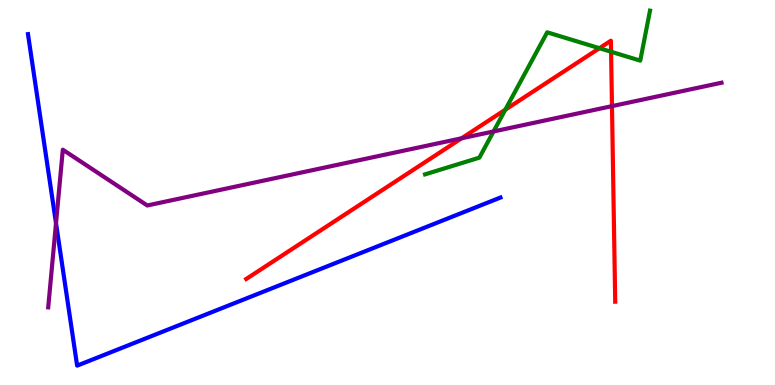[{'lines': ['blue', 'red'], 'intersections': []}, {'lines': ['green', 'red'], 'intersections': [{'x': 6.52, 'y': 7.15}, {'x': 7.73, 'y': 8.75}, {'x': 7.88, 'y': 8.66}]}, {'lines': ['purple', 'red'], 'intersections': [{'x': 5.96, 'y': 6.41}, {'x': 7.9, 'y': 7.24}]}, {'lines': ['blue', 'green'], 'intersections': []}, {'lines': ['blue', 'purple'], 'intersections': [{'x': 0.723, 'y': 4.2}]}, {'lines': ['green', 'purple'], 'intersections': [{'x': 6.37, 'y': 6.59}]}]